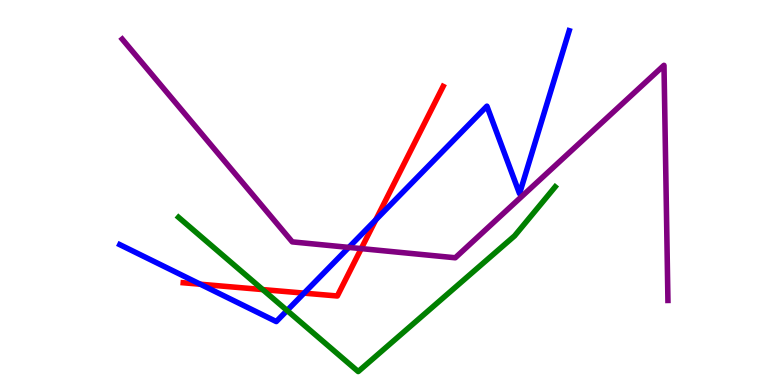[{'lines': ['blue', 'red'], 'intersections': [{'x': 2.58, 'y': 2.62}, {'x': 3.92, 'y': 2.39}, {'x': 4.85, 'y': 4.29}]}, {'lines': ['green', 'red'], 'intersections': [{'x': 3.39, 'y': 2.48}]}, {'lines': ['purple', 'red'], 'intersections': [{'x': 4.66, 'y': 3.54}]}, {'lines': ['blue', 'green'], 'intersections': [{'x': 3.7, 'y': 1.94}]}, {'lines': ['blue', 'purple'], 'intersections': [{'x': 4.5, 'y': 3.57}]}, {'lines': ['green', 'purple'], 'intersections': []}]